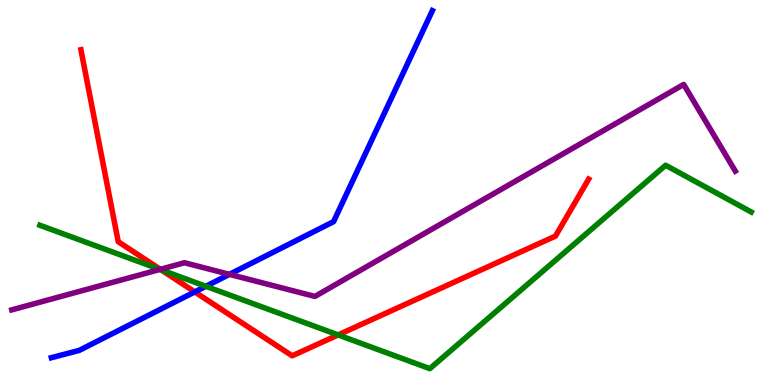[{'lines': ['blue', 'red'], 'intersections': [{'x': 2.51, 'y': 2.42}]}, {'lines': ['green', 'red'], 'intersections': [{'x': 2.08, 'y': 2.99}, {'x': 4.36, 'y': 1.3}]}, {'lines': ['purple', 'red'], 'intersections': [{'x': 2.07, 'y': 3.0}]}, {'lines': ['blue', 'green'], 'intersections': [{'x': 2.66, 'y': 2.56}]}, {'lines': ['blue', 'purple'], 'intersections': [{'x': 2.96, 'y': 2.87}]}, {'lines': ['green', 'purple'], 'intersections': [{'x': 2.06, 'y': 3.0}]}]